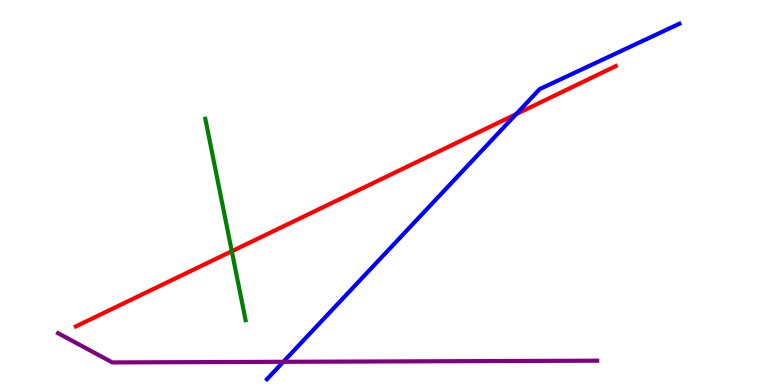[{'lines': ['blue', 'red'], 'intersections': [{'x': 6.66, 'y': 7.04}]}, {'lines': ['green', 'red'], 'intersections': [{'x': 2.99, 'y': 3.47}]}, {'lines': ['purple', 'red'], 'intersections': []}, {'lines': ['blue', 'green'], 'intersections': []}, {'lines': ['blue', 'purple'], 'intersections': [{'x': 3.66, 'y': 0.602}]}, {'lines': ['green', 'purple'], 'intersections': []}]